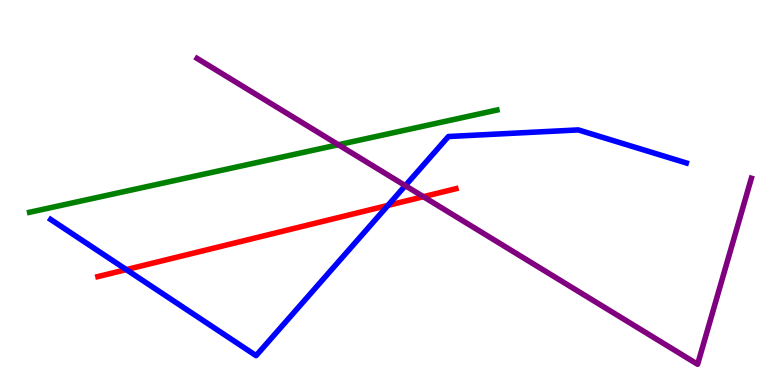[{'lines': ['blue', 'red'], 'intersections': [{'x': 1.63, 'y': 3.0}, {'x': 5.01, 'y': 4.67}]}, {'lines': ['green', 'red'], 'intersections': []}, {'lines': ['purple', 'red'], 'intersections': [{'x': 5.46, 'y': 4.89}]}, {'lines': ['blue', 'green'], 'intersections': []}, {'lines': ['blue', 'purple'], 'intersections': [{'x': 5.23, 'y': 5.18}]}, {'lines': ['green', 'purple'], 'intersections': [{'x': 4.37, 'y': 6.24}]}]